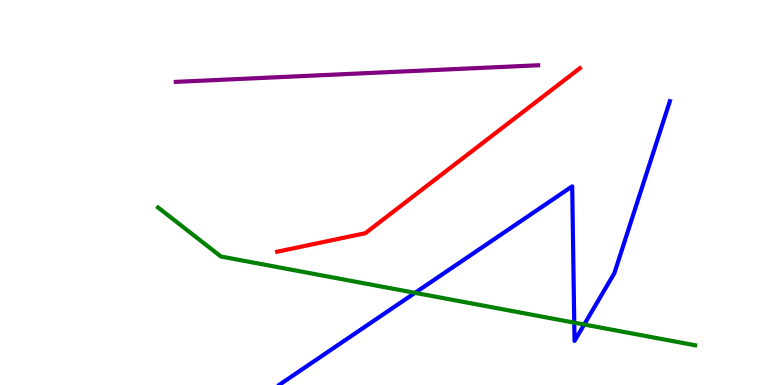[{'lines': ['blue', 'red'], 'intersections': []}, {'lines': ['green', 'red'], 'intersections': []}, {'lines': ['purple', 'red'], 'intersections': []}, {'lines': ['blue', 'green'], 'intersections': [{'x': 5.36, 'y': 2.39}, {'x': 7.41, 'y': 1.62}, {'x': 7.54, 'y': 1.57}]}, {'lines': ['blue', 'purple'], 'intersections': []}, {'lines': ['green', 'purple'], 'intersections': []}]